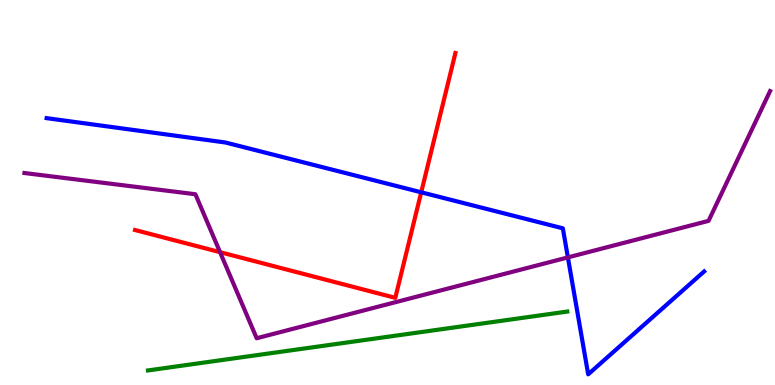[{'lines': ['blue', 'red'], 'intersections': [{'x': 5.44, 'y': 5.01}]}, {'lines': ['green', 'red'], 'intersections': []}, {'lines': ['purple', 'red'], 'intersections': [{'x': 2.84, 'y': 3.45}]}, {'lines': ['blue', 'green'], 'intersections': []}, {'lines': ['blue', 'purple'], 'intersections': [{'x': 7.33, 'y': 3.31}]}, {'lines': ['green', 'purple'], 'intersections': []}]